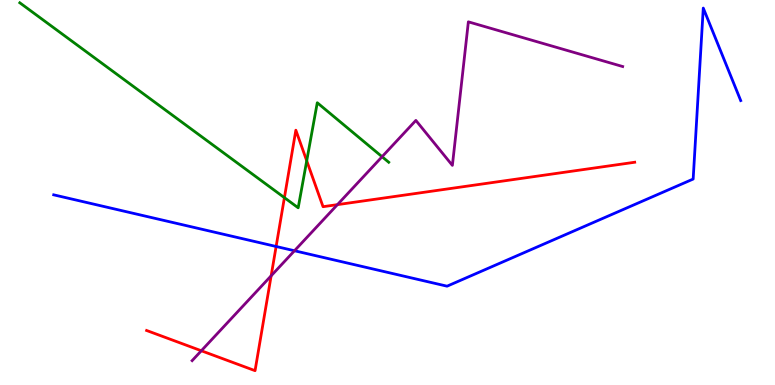[{'lines': ['blue', 'red'], 'intersections': [{'x': 3.56, 'y': 3.6}]}, {'lines': ['green', 'red'], 'intersections': [{'x': 3.67, 'y': 4.87}, {'x': 3.96, 'y': 5.82}]}, {'lines': ['purple', 'red'], 'intersections': [{'x': 2.6, 'y': 0.889}, {'x': 3.5, 'y': 2.84}, {'x': 4.35, 'y': 4.68}]}, {'lines': ['blue', 'green'], 'intersections': []}, {'lines': ['blue', 'purple'], 'intersections': [{'x': 3.8, 'y': 3.49}]}, {'lines': ['green', 'purple'], 'intersections': [{'x': 4.93, 'y': 5.93}]}]